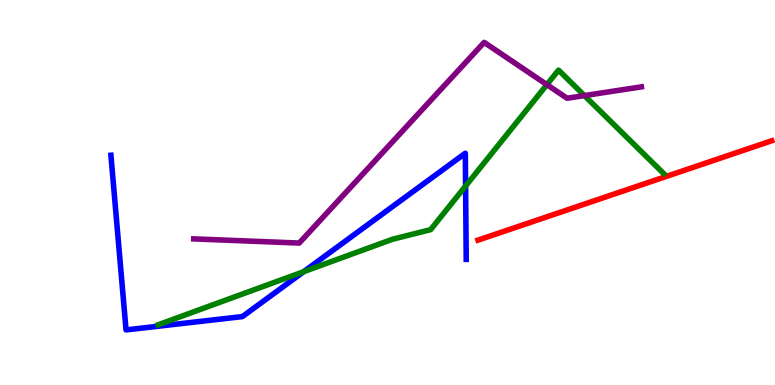[{'lines': ['blue', 'red'], 'intersections': []}, {'lines': ['green', 'red'], 'intersections': []}, {'lines': ['purple', 'red'], 'intersections': []}, {'lines': ['blue', 'green'], 'intersections': [{'x': 3.92, 'y': 2.94}, {'x': 6.01, 'y': 5.17}]}, {'lines': ['blue', 'purple'], 'intersections': []}, {'lines': ['green', 'purple'], 'intersections': [{'x': 7.06, 'y': 7.8}, {'x': 7.54, 'y': 7.52}]}]